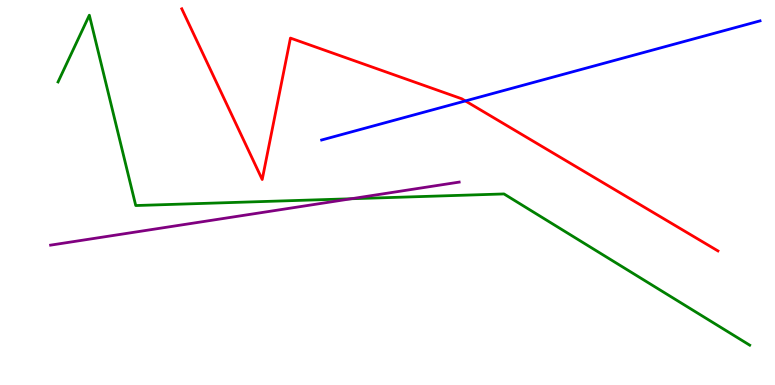[{'lines': ['blue', 'red'], 'intersections': [{'x': 6.01, 'y': 7.38}]}, {'lines': ['green', 'red'], 'intersections': []}, {'lines': ['purple', 'red'], 'intersections': []}, {'lines': ['blue', 'green'], 'intersections': []}, {'lines': ['blue', 'purple'], 'intersections': []}, {'lines': ['green', 'purple'], 'intersections': [{'x': 4.53, 'y': 4.84}]}]